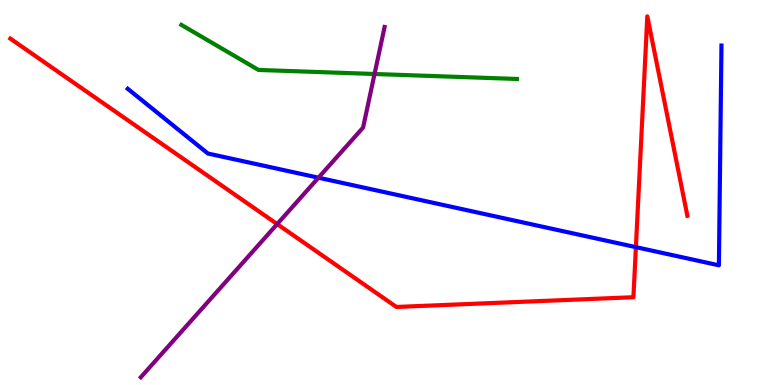[{'lines': ['blue', 'red'], 'intersections': [{'x': 8.21, 'y': 3.58}]}, {'lines': ['green', 'red'], 'intersections': []}, {'lines': ['purple', 'red'], 'intersections': [{'x': 3.58, 'y': 4.18}]}, {'lines': ['blue', 'green'], 'intersections': []}, {'lines': ['blue', 'purple'], 'intersections': [{'x': 4.11, 'y': 5.38}]}, {'lines': ['green', 'purple'], 'intersections': [{'x': 4.83, 'y': 8.08}]}]